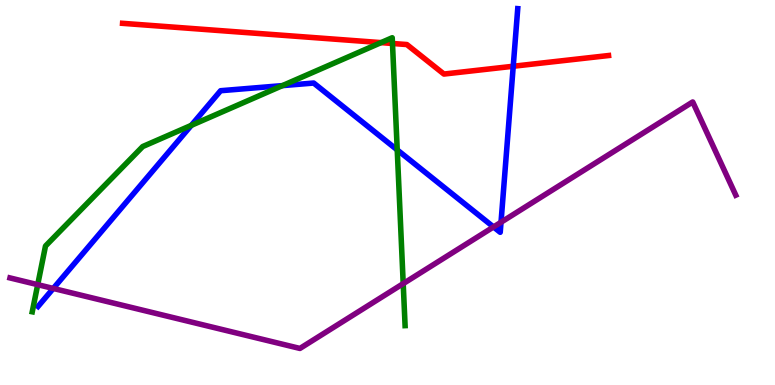[{'lines': ['blue', 'red'], 'intersections': [{'x': 6.62, 'y': 8.28}]}, {'lines': ['green', 'red'], 'intersections': [{'x': 4.92, 'y': 8.89}, {'x': 5.06, 'y': 8.87}]}, {'lines': ['purple', 'red'], 'intersections': []}, {'lines': ['blue', 'green'], 'intersections': [{'x': 2.47, 'y': 6.74}, {'x': 3.64, 'y': 7.78}, {'x': 5.13, 'y': 6.11}]}, {'lines': ['blue', 'purple'], 'intersections': [{'x': 0.687, 'y': 2.51}, {'x': 6.37, 'y': 4.11}, {'x': 6.46, 'y': 4.23}]}, {'lines': ['green', 'purple'], 'intersections': [{'x': 0.487, 'y': 2.61}, {'x': 5.2, 'y': 2.63}]}]